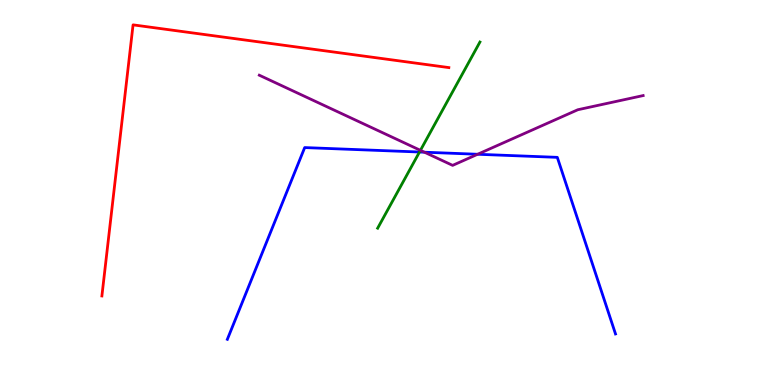[{'lines': ['blue', 'red'], 'intersections': []}, {'lines': ['green', 'red'], 'intersections': []}, {'lines': ['purple', 'red'], 'intersections': []}, {'lines': ['blue', 'green'], 'intersections': [{'x': 5.41, 'y': 6.05}]}, {'lines': ['blue', 'purple'], 'intersections': [{'x': 5.48, 'y': 6.05}, {'x': 6.16, 'y': 5.99}]}, {'lines': ['green', 'purple'], 'intersections': [{'x': 5.42, 'y': 6.09}]}]